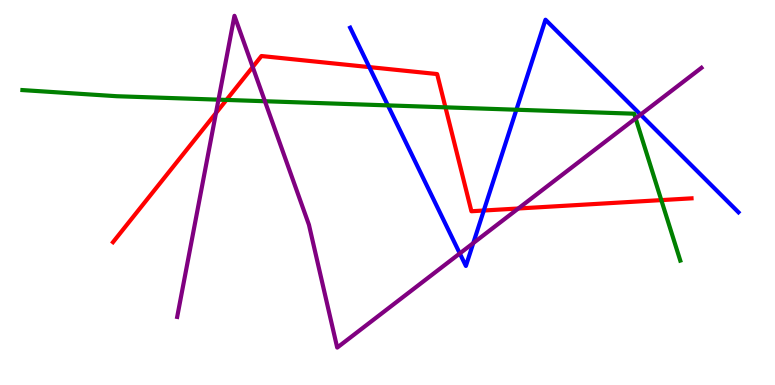[{'lines': ['blue', 'red'], 'intersections': [{'x': 4.77, 'y': 8.26}, {'x': 6.24, 'y': 4.53}]}, {'lines': ['green', 'red'], 'intersections': [{'x': 2.92, 'y': 7.4}, {'x': 5.75, 'y': 7.21}, {'x': 8.53, 'y': 4.8}]}, {'lines': ['purple', 'red'], 'intersections': [{'x': 2.79, 'y': 7.06}, {'x': 3.26, 'y': 8.26}, {'x': 6.69, 'y': 4.58}]}, {'lines': ['blue', 'green'], 'intersections': [{'x': 5.01, 'y': 7.26}, {'x': 6.66, 'y': 7.15}]}, {'lines': ['blue', 'purple'], 'intersections': [{'x': 5.93, 'y': 3.42}, {'x': 6.11, 'y': 3.69}, {'x': 8.27, 'y': 7.02}]}, {'lines': ['green', 'purple'], 'intersections': [{'x': 2.82, 'y': 7.41}, {'x': 3.42, 'y': 7.37}, {'x': 8.2, 'y': 6.93}]}]